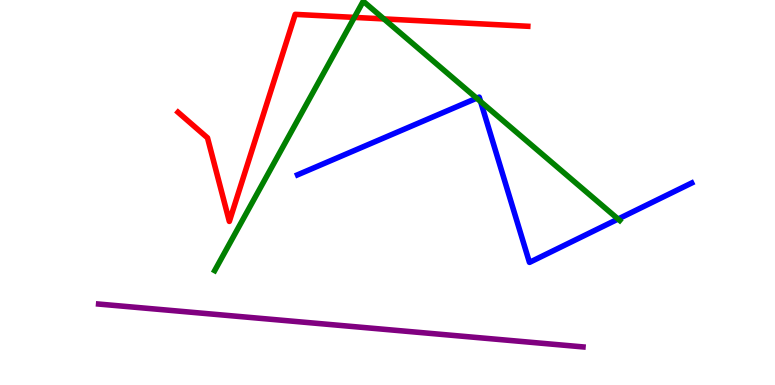[{'lines': ['blue', 'red'], 'intersections': []}, {'lines': ['green', 'red'], 'intersections': [{'x': 4.57, 'y': 9.55}, {'x': 4.95, 'y': 9.51}]}, {'lines': ['purple', 'red'], 'intersections': []}, {'lines': ['blue', 'green'], 'intersections': [{'x': 6.15, 'y': 7.45}, {'x': 6.2, 'y': 7.36}, {'x': 7.98, 'y': 4.31}]}, {'lines': ['blue', 'purple'], 'intersections': []}, {'lines': ['green', 'purple'], 'intersections': []}]